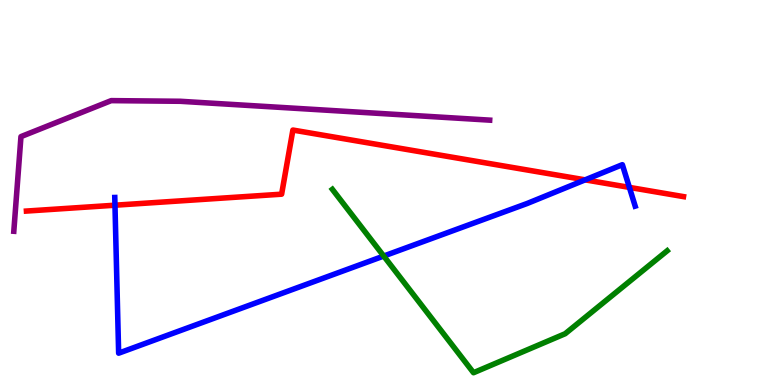[{'lines': ['blue', 'red'], 'intersections': [{'x': 1.48, 'y': 4.67}, {'x': 7.55, 'y': 5.33}, {'x': 8.12, 'y': 5.13}]}, {'lines': ['green', 'red'], 'intersections': []}, {'lines': ['purple', 'red'], 'intersections': []}, {'lines': ['blue', 'green'], 'intersections': [{'x': 4.95, 'y': 3.35}]}, {'lines': ['blue', 'purple'], 'intersections': []}, {'lines': ['green', 'purple'], 'intersections': []}]